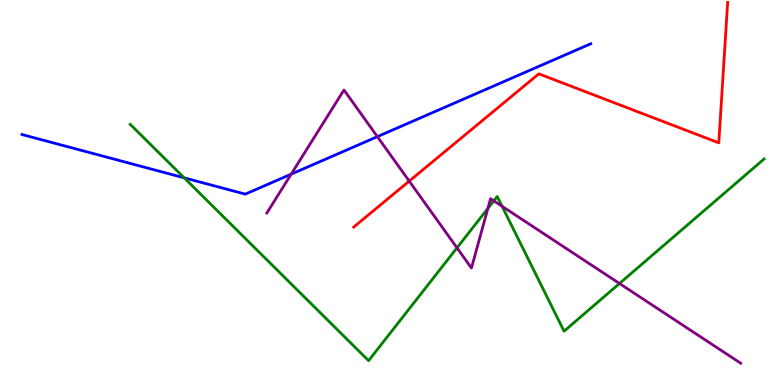[{'lines': ['blue', 'red'], 'intersections': []}, {'lines': ['green', 'red'], 'intersections': []}, {'lines': ['purple', 'red'], 'intersections': [{'x': 5.28, 'y': 5.3}]}, {'lines': ['blue', 'green'], 'intersections': [{'x': 2.38, 'y': 5.38}]}, {'lines': ['blue', 'purple'], 'intersections': [{'x': 3.76, 'y': 5.48}, {'x': 4.87, 'y': 6.45}]}, {'lines': ['green', 'purple'], 'intersections': [{'x': 5.9, 'y': 3.56}, {'x': 6.3, 'y': 4.59}, {'x': 6.37, 'y': 4.78}, {'x': 6.48, 'y': 4.64}, {'x': 7.99, 'y': 2.64}]}]